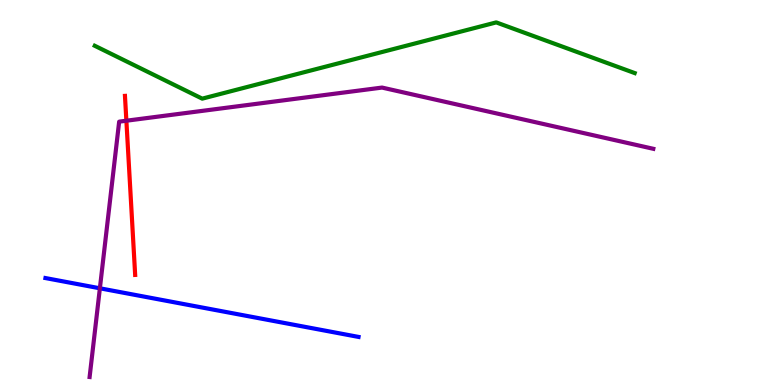[{'lines': ['blue', 'red'], 'intersections': []}, {'lines': ['green', 'red'], 'intersections': []}, {'lines': ['purple', 'red'], 'intersections': [{'x': 1.63, 'y': 6.86}]}, {'lines': ['blue', 'green'], 'intersections': []}, {'lines': ['blue', 'purple'], 'intersections': [{'x': 1.29, 'y': 2.51}]}, {'lines': ['green', 'purple'], 'intersections': []}]